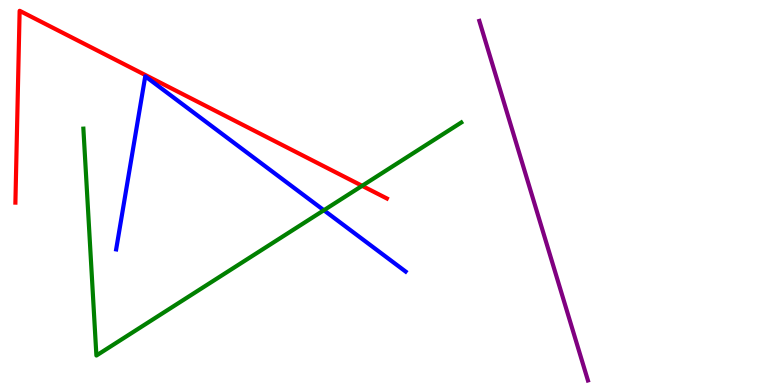[{'lines': ['blue', 'red'], 'intersections': []}, {'lines': ['green', 'red'], 'intersections': [{'x': 4.67, 'y': 5.17}]}, {'lines': ['purple', 'red'], 'intersections': []}, {'lines': ['blue', 'green'], 'intersections': [{'x': 4.18, 'y': 4.54}]}, {'lines': ['blue', 'purple'], 'intersections': []}, {'lines': ['green', 'purple'], 'intersections': []}]